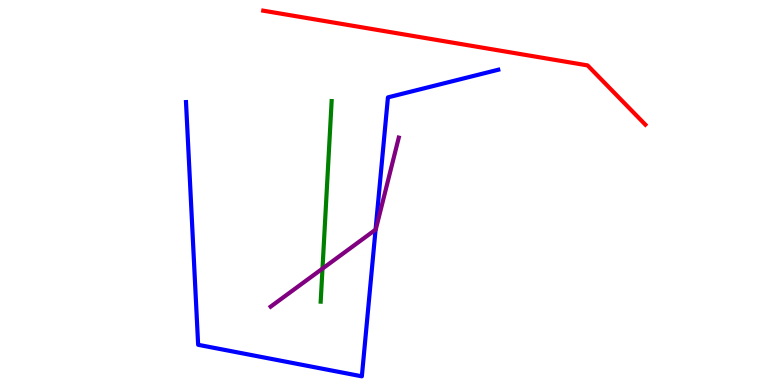[{'lines': ['blue', 'red'], 'intersections': []}, {'lines': ['green', 'red'], 'intersections': []}, {'lines': ['purple', 'red'], 'intersections': []}, {'lines': ['blue', 'green'], 'intersections': []}, {'lines': ['blue', 'purple'], 'intersections': [{'x': 4.85, 'y': 4.03}]}, {'lines': ['green', 'purple'], 'intersections': [{'x': 4.16, 'y': 3.02}]}]